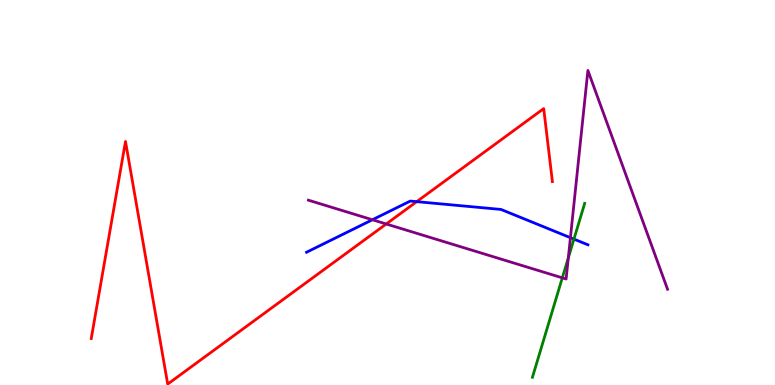[{'lines': ['blue', 'red'], 'intersections': [{'x': 5.38, 'y': 4.76}]}, {'lines': ['green', 'red'], 'intersections': []}, {'lines': ['purple', 'red'], 'intersections': [{'x': 4.98, 'y': 4.18}]}, {'lines': ['blue', 'green'], 'intersections': [{'x': 7.41, 'y': 3.79}]}, {'lines': ['blue', 'purple'], 'intersections': [{'x': 4.81, 'y': 4.29}, {'x': 7.36, 'y': 3.83}]}, {'lines': ['green', 'purple'], 'intersections': [{'x': 7.26, 'y': 2.78}, {'x': 7.33, 'y': 3.3}]}]